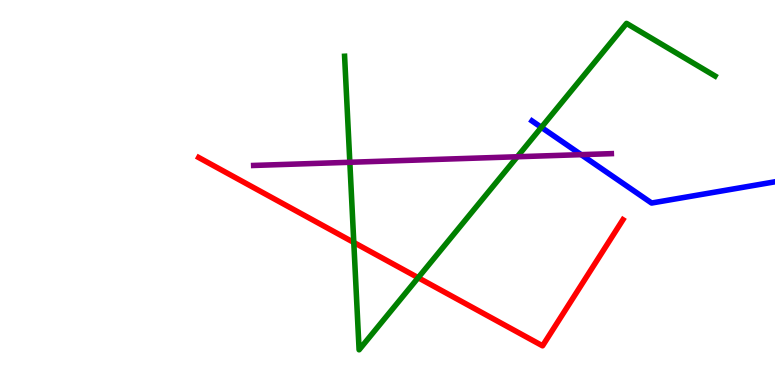[{'lines': ['blue', 'red'], 'intersections': []}, {'lines': ['green', 'red'], 'intersections': [{'x': 4.57, 'y': 3.7}, {'x': 5.4, 'y': 2.79}]}, {'lines': ['purple', 'red'], 'intersections': []}, {'lines': ['blue', 'green'], 'intersections': [{'x': 6.99, 'y': 6.69}]}, {'lines': ['blue', 'purple'], 'intersections': [{'x': 7.5, 'y': 5.98}]}, {'lines': ['green', 'purple'], 'intersections': [{'x': 4.51, 'y': 5.78}, {'x': 6.67, 'y': 5.93}]}]